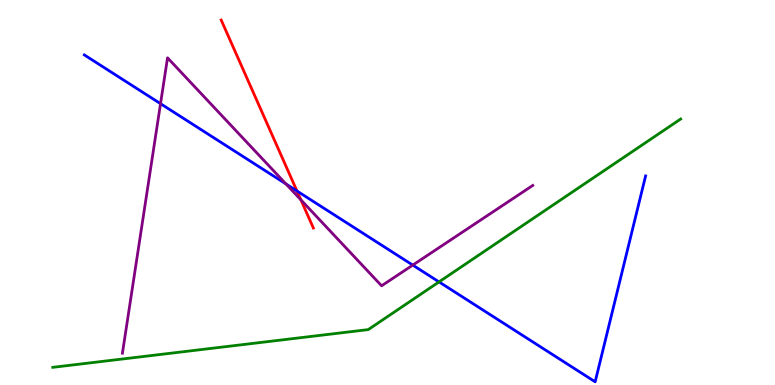[{'lines': ['blue', 'red'], 'intersections': [{'x': 3.83, 'y': 5.04}]}, {'lines': ['green', 'red'], 'intersections': []}, {'lines': ['purple', 'red'], 'intersections': [{'x': 3.88, 'y': 4.81}]}, {'lines': ['blue', 'green'], 'intersections': [{'x': 5.66, 'y': 2.68}]}, {'lines': ['blue', 'purple'], 'intersections': [{'x': 2.07, 'y': 7.31}, {'x': 3.69, 'y': 5.22}, {'x': 5.33, 'y': 3.11}]}, {'lines': ['green', 'purple'], 'intersections': []}]